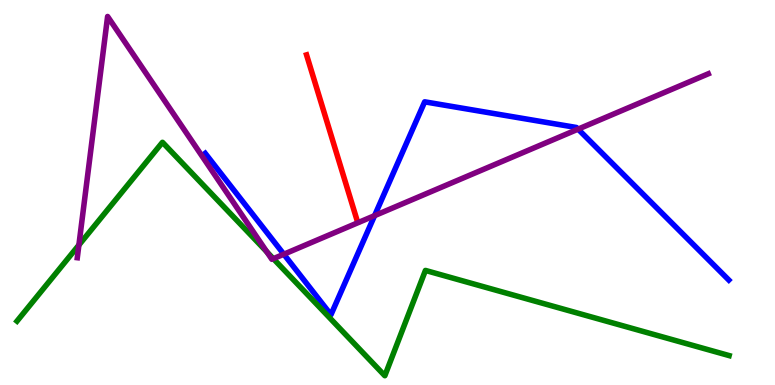[{'lines': ['blue', 'red'], 'intersections': []}, {'lines': ['green', 'red'], 'intersections': []}, {'lines': ['purple', 'red'], 'intersections': []}, {'lines': ['blue', 'green'], 'intersections': []}, {'lines': ['blue', 'purple'], 'intersections': [{'x': 3.66, 'y': 3.4}, {'x': 4.83, 'y': 4.4}, {'x': 7.46, 'y': 6.65}]}, {'lines': ['green', 'purple'], 'intersections': [{'x': 1.02, 'y': 3.64}, {'x': 3.44, 'y': 3.46}, {'x': 3.53, 'y': 3.28}]}]